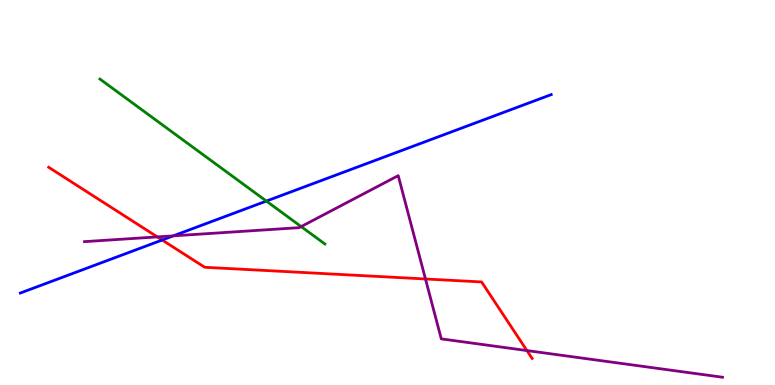[{'lines': ['blue', 'red'], 'intersections': [{'x': 2.09, 'y': 3.77}]}, {'lines': ['green', 'red'], 'intersections': []}, {'lines': ['purple', 'red'], 'intersections': [{'x': 2.03, 'y': 3.85}, {'x': 5.49, 'y': 2.75}, {'x': 6.8, 'y': 0.894}]}, {'lines': ['blue', 'green'], 'intersections': [{'x': 3.44, 'y': 4.78}]}, {'lines': ['blue', 'purple'], 'intersections': [{'x': 2.24, 'y': 3.87}]}, {'lines': ['green', 'purple'], 'intersections': [{'x': 3.89, 'y': 4.11}]}]